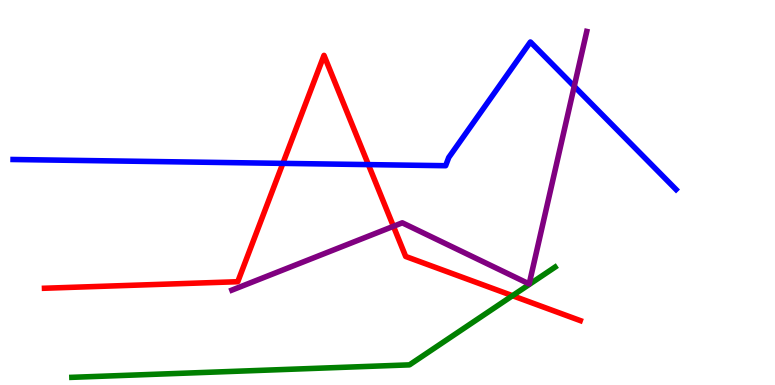[{'lines': ['blue', 'red'], 'intersections': [{'x': 3.65, 'y': 5.76}, {'x': 4.75, 'y': 5.72}]}, {'lines': ['green', 'red'], 'intersections': [{'x': 6.61, 'y': 2.32}]}, {'lines': ['purple', 'red'], 'intersections': [{'x': 5.08, 'y': 4.12}]}, {'lines': ['blue', 'green'], 'intersections': []}, {'lines': ['blue', 'purple'], 'intersections': [{'x': 7.41, 'y': 7.76}]}, {'lines': ['green', 'purple'], 'intersections': []}]